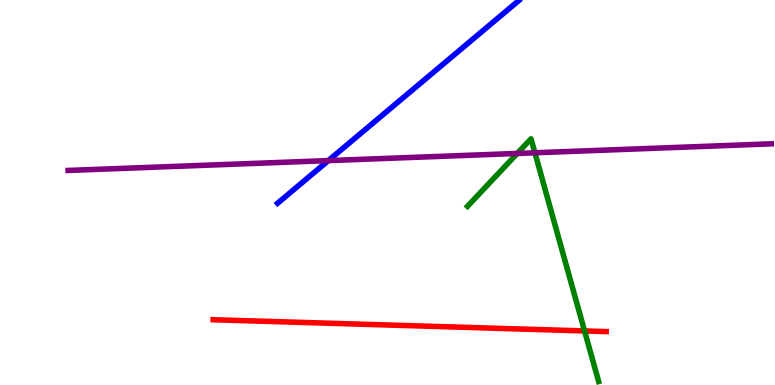[{'lines': ['blue', 'red'], 'intersections': []}, {'lines': ['green', 'red'], 'intersections': [{'x': 7.54, 'y': 1.4}]}, {'lines': ['purple', 'red'], 'intersections': []}, {'lines': ['blue', 'green'], 'intersections': []}, {'lines': ['blue', 'purple'], 'intersections': [{'x': 4.24, 'y': 5.83}]}, {'lines': ['green', 'purple'], 'intersections': [{'x': 6.67, 'y': 6.01}, {'x': 6.9, 'y': 6.03}]}]